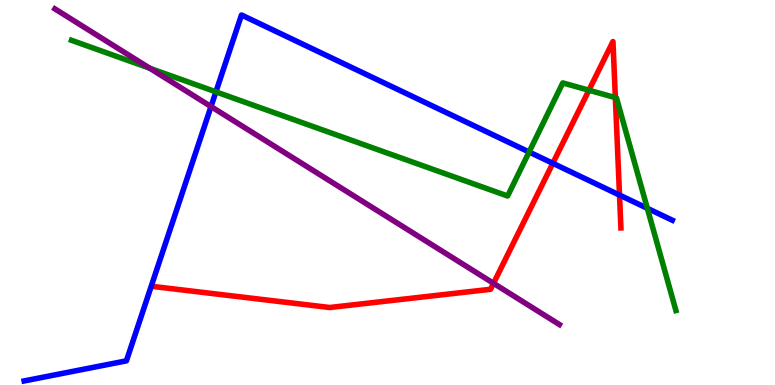[{'lines': ['blue', 'red'], 'intersections': [{'x': 7.13, 'y': 5.76}, {'x': 7.99, 'y': 4.93}]}, {'lines': ['green', 'red'], 'intersections': [{'x': 7.6, 'y': 7.66}, {'x': 7.94, 'y': 7.46}]}, {'lines': ['purple', 'red'], 'intersections': [{'x': 6.37, 'y': 2.64}]}, {'lines': ['blue', 'green'], 'intersections': [{'x': 2.79, 'y': 7.61}, {'x': 6.83, 'y': 6.05}, {'x': 8.35, 'y': 4.59}]}, {'lines': ['blue', 'purple'], 'intersections': [{'x': 2.72, 'y': 7.23}]}, {'lines': ['green', 'purple'], 'intersections': [{'x': 1.93, 'y': 8.23}]}]